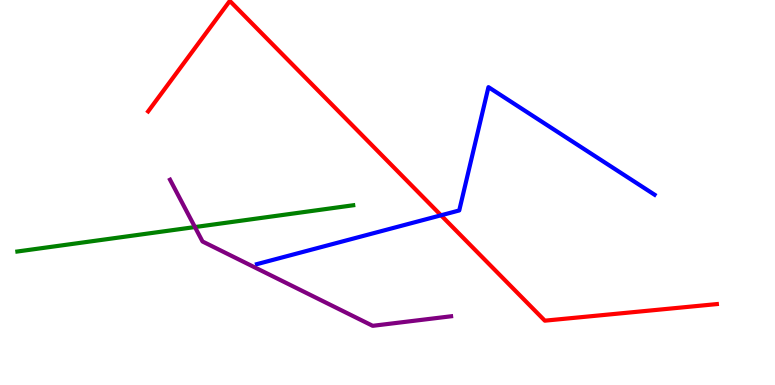[{'lines': ['blue', 'red'], 'intersections': [{'x': 5.69, 'y': 4.41}]}, {'lines': ['green', 'red'], 'intersections': []}, {'lines': ['purple', 'red'], 'intersections': []}, {'lines': ['blue', 'green'], 'intersections': []}, {'lines': ['blue', 'purple'], 'intersections': []}, {'lines': ['green', 'purple'], 'intersections': [{'x': 2.52, 'y': 4.1}]}]